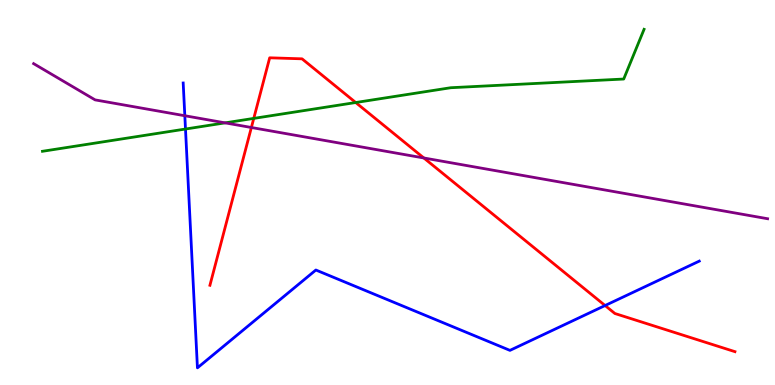[{'lines': ['blue', 'red'], 'intersections': [{'x': 7.81, 'y': 2.06}]}, {'lines': ['green', 'red'], 'intersections': [{'x': 3.27, 'y': 6.92}, {'x': 4.59, 'y': 7.34}]}, {'lines': ['purple', 'red'], 'intersections': [{'x': 3.24, 'y': 6.69}, {'x': 5.47, 'y': 5.9}]}, {'lines': ['blue', 'green'], 'intersections': [{'x': 2.39, 'y': 6.65}]}, {'lines': ['blue', 'purple'], 'intersections': [{'x': 2.38, 'y': 6.99}]}, {'lines': ['green', 'purple'], 'intersections': [{'x': 2.9, 'y': 6.81}]}]